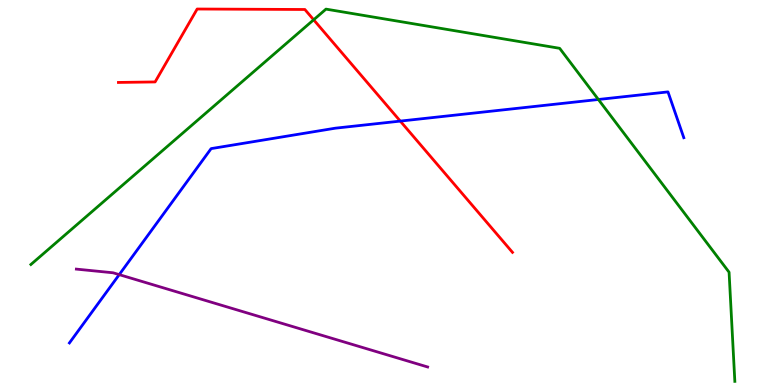[{'lines': ['blue', 'red'], 'intersections': [{'x': 5.16, 'y': 6.85}]}, {'lines': ['green', 'red'], 'intersections': [{'x': 4.05, 'y': 9.49}]}, {'lines': ['purple', 'red'], 'intersections': []}, {'lines': ['blue', 'green'], 'intersections': [{'x': 7.72, 'y': 7.42}]}, {'lines': ['blue', 'purple'], 'intersections': [{'x': 1.54, 'y': 2.87}]}, {'lines': ['green', 'purple'], 'intersections': []}]